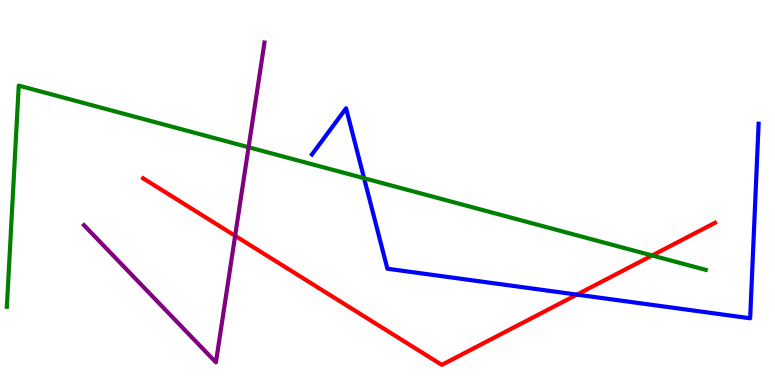[{'lines': ['blue', 'red'], 'intersections': [{'x': 7.44, 'y': 2.35}]}, {'lines': ['green', 'red'], 'intersections': [{'x': 8.41, 'y': 3.36}]}, {'lines': ['purple', 'red'], 'intersections': [{'x': 3.03, 'y': 3.88}]}, {'lines': ['blue', 'green'], 'intersections': [{'x': 4.7, 'y': 5.37}]}, {'lines': ['blue', 'purple'], 'intersections': []}, {'lines': ['green', 'purple'], 'intersections': [{'x': 3.21, 'y': 6.18}]}]